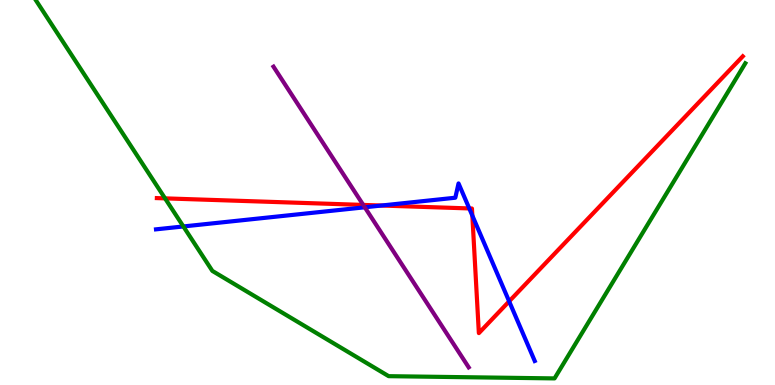[{'lines': ['blue', 'red'], 'intersections': [{'x': 4.92, 'y': 4.66}, {'x': 6.06, 'y': 4.59}, {'x': 6.09, 'y': 4.4}, {'x': 6.57, 'y': 2.17}]}, {'lines': ['green', 'red'], 'intersections': [{'x': 2.13, 'y': 4.85}]}, {'lines': ['purple', 'red'], 'intersections': [{'x': 4.69, 'y': 4.68}]}, {'lines': ['blue', 'green'], 'intersections': [{'x': 2.37, 'y': 4.12}]}, {'lines': ['blue', 'purple'], 'intersections': [{'x': 4.71, 'y': 4.62}]}, {'lines': ['green', 'purple'], 'intersections': []}]